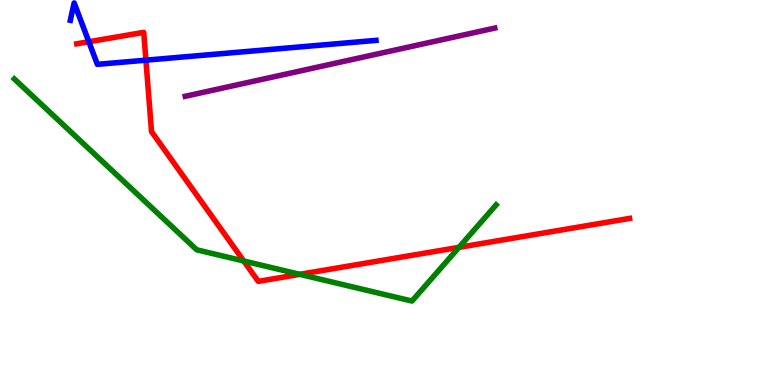[{'lines': ['blue', 'red'], 'intersections': [{'x': 1.15, 'y': 8.92}, {'x': 1.88, 'y': 8.44}]}, {'lines': ['green', 'red'], 'intersections': [{'x': 3.15, 'y': 3.22}, {'x': 3.87, 'y': 2.87}, {'x': 5.92, 'y': 3.58}]}, {'lines': ['purple', 'red'], 'intersections': []}, {'lines': ['blue', 'green'], 'intersections': []}, {'lines': ['blue', 'purple'], 'intersections': []}, {'lines': ['green', 'purple'], 'intersections': []}]